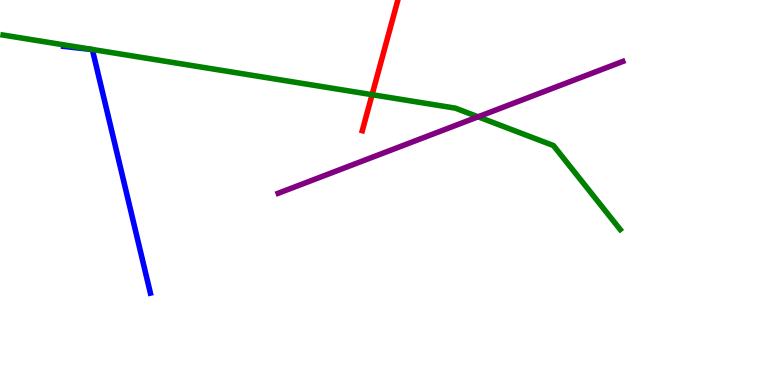[{'lines': ['blue', 'red'], 'intersections': []}, {'lines': ['green', 'red'], 'intersections': [{'x': 4.8, 'y': 7.54}]}, {'lines': ['purple', 'red'], 'intersections': []}, {'lines': ['blue', 'green'], 'intersections': []}, {'lines': ['blue', 'purple'], 'intersections': []}, {'lines': ['green', 'purple'], 'intersections': [{'x': 6.17, 'y': 6.97}]}]